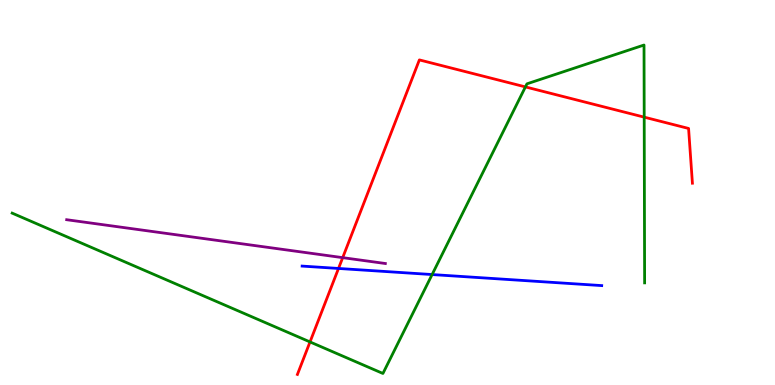[{'lines': ['blue', 'red'], 'intersections': [{'x': 4.37, 'y': 3.03}]}, {'lines': ['green', 'red'], 'intersections': [{'x': 4.0, 'y': 1.12}, {'x': 6.78, 'y': 7.74}, {'x': 8.31, 'y': 6.96}]}, {'lines': ['purple', 'red'], 'intersections': [{'x': 4.42, 'y': 3.31}]}, {'lines': ['blue', 'green'], 'intersections': [{'x': 5.58, 'y': 2.87}]}, {'lines': ['blue', 'purple'], 'intersections': []}, {'lines': ['green', 'purple'], 'intersections': []}]